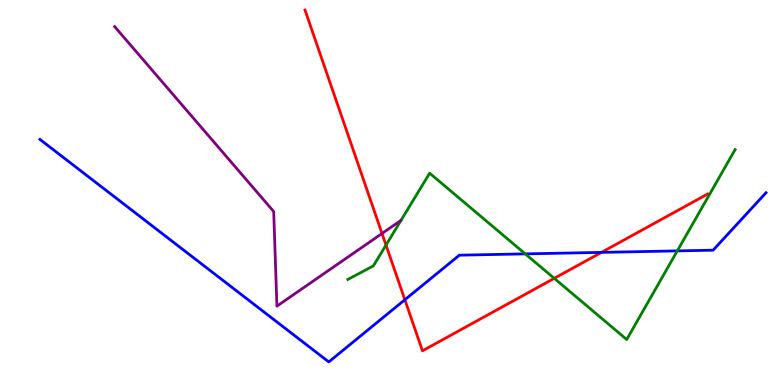[{'lines': ['blue', 'red'], 'intersections': [{'x': 5.22, 'y': 2.21}, {'x': 7.76, 'y': 3.44}]}, {'lines': ['green', 'red'], 'intersections': [{'x': 4.98, 'y': 3.63}, {'x': 7.15, 'y': 2.77}]}, {'lines': ['purple', 'red'], 'intersections': [{'x': 4.93, 'y': 3.94}]}, {'lines': ['blue', 'green'], 'intersections': [{'x': 6.78, 'y': 3.41}, {'x': 8.74, 'y': 3.48}]}, {'lines': ['blue', 'purple'], 'intersections': []}, {'lines': ['green', 'purple'], 'intersections': []}]